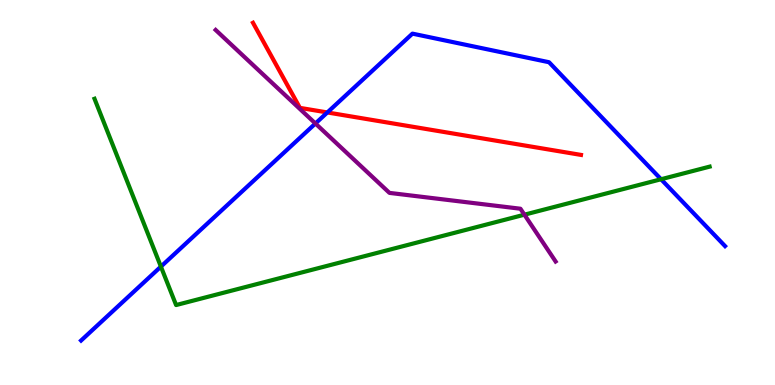[{'lines': ['blue', 'red'], 'intersections': [{'x': 4.22, 'y': 7.08}]}, {'lines': ['green', 'red'], 'intersections': []}, {'lines': ['purple', 'red'], 'intersections': []}, {'lines': ['blue', 'green'], 'intersections': [{'x': 2.08, 'y': 3.08}, {'x': 8.53, 'y': 5.34}]}, {'lines': ['blue', 'purple'], 'intersections': [{'x': 4.07, 'y': 6.79}]}, {'lines': ['green', 'purple'], 'intersections': [{'x': 6.77, 'y': 4.42}]}]